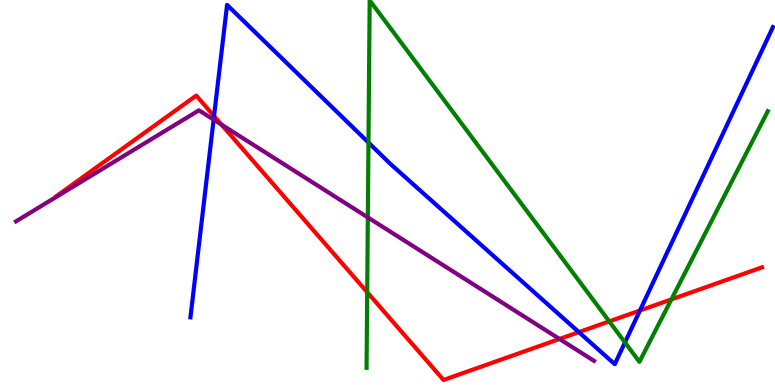[{'lines': ['blue', 'red'], 'intersections': [{'x': 2.76, 'y': 6.99}, {'x': 7.47, 'y': 1.37}, {'x': 8.26, 'y': 1.93}]}, {'lines': ['green', 'red'], 'intersections': [{'x': 4.74, 'y': 2.41}, {'x': 7.86, 'y': 1.65}, {'x': 8.66, 'y': 2.22}]}, {'lines': ['purple', 'red'], 'intersections': [{'x': 2.86, 'y': 6.76}, {'x': 7.22, 'y': 1.2}]}, {'lines': ['blue', 'green'], 'intersections': [{'x': 4.75, 'y': 6.3}, {'x': 8.06, 'y': 1.1}]}, {'lines': ['blue', 'purple'], 'intersections': [{'x': 2.76, 'y': 6.89}]}, {'lines': ['green', 'purple'], 'intersections': [{'x': 4.75, 'y': 4.35}]}]